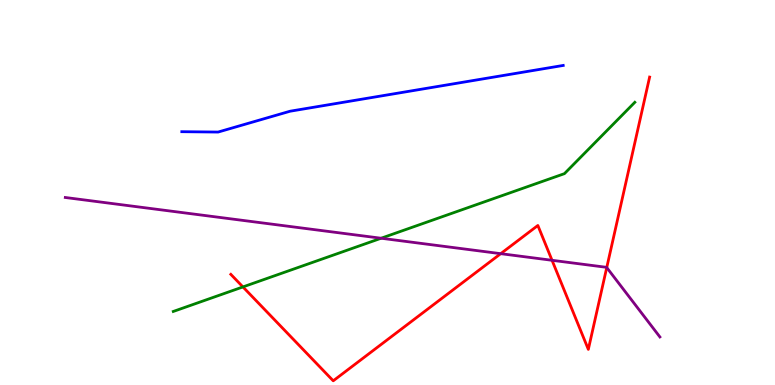[{'lines': ['blue', 'red'], 'intersections': []}, {'lines': ['green', 'red'], 'intersections': [{'x': 3.13, 'y': 2.55}]}, {'lines': ['purple', 'red'], 'intersections': [{'x': 6.46, 'y': 3.41}, {'x': 7.12, 'y': 3.24}, {'x': 7.83, 'y': 3.05}]}, {'lines': ['blue', 'green'], 'intersections': []}, {'lines': ['blue', 'purple'], 'intersections': []}, {'lines': ['green', 'purple'], 'intersections': [{'x': 4.92, 'y': 3.81}]}]